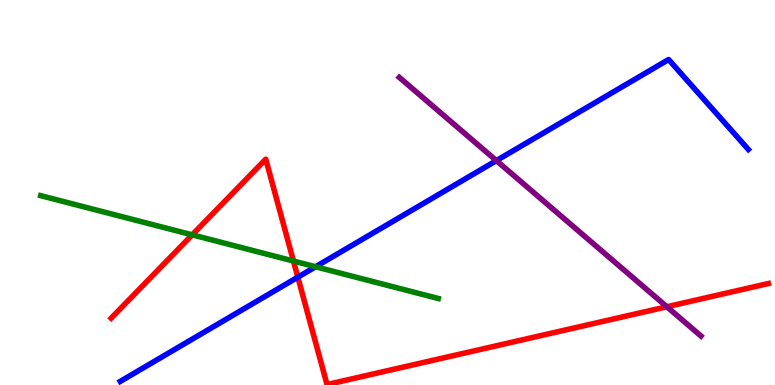[{'lines': ['blue', 'red'], 'intersections': [{'x': 3.84, 'y': 2.8}]}, {'lines': ['green', 'red'], 'intersections': [{'x': 2.48, 'y': 3.9}, {'x': 3.79, 'y': 3.22}]}, {'lines': ['purple', 'red'], 'intersections': [{'x': 8.6, 'y': 2.03}]}, {'lines': ['blue', 'green'], 'intersections': [{'x': 4.07, 'y': 3.07}]}, {'lines': ['blue', 'purple'], 'intersections': [{'x': 6.41, 'y': 5.83}]}, {'lines': ['green', 'purple'], 'intersections': []}]